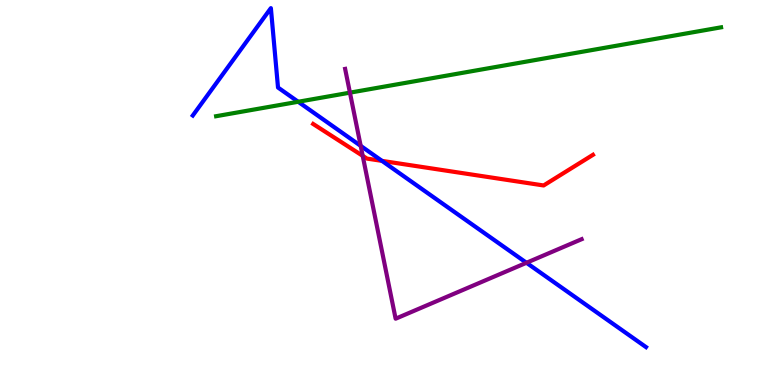[{'lines': ['blue', 'red'], 'intersections': [{'x': 4.93, 'y': 5.82}]}, {'lines': ['green', 'red'], 'intersections': []}, {'lines': ['purple', 'red'], 'intersections': [{'x': 4.68, 'y': 5.95}]}, {'lines': ['blue', 'green'], 'intersections': [{'x': 3.85, 'y': 7.36}]}, {'lines': ['blue', 'purple'], 'intersections': [{'x': 4.65, 'y': 6.21}, {'x': 6.79, 'y': 3.17}]}, {'lines': ['green', 'purple'], 'intersections': [{'x': 4.52, 'y': 7.59}]}]